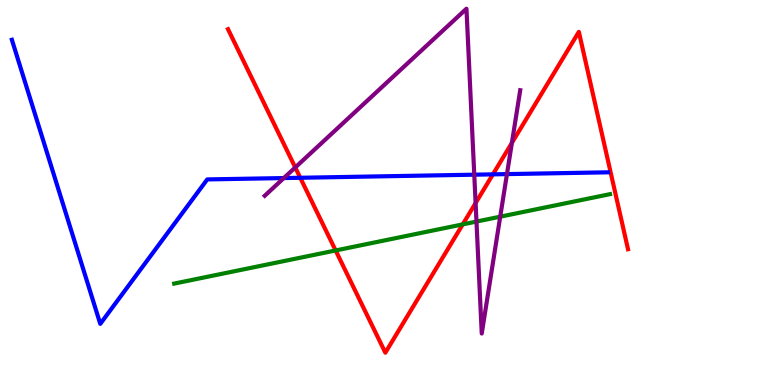[{'lines': ['blue', 'red'], 'intersections': [{'x': 3.87, 'y': 5.38}, {'x': 6.36, 'y': 5.47}]}, {'lines': ['green', 'red'], 'intersections': [{'x': 4.33, 'y': 3.49}, {'x': 5.97, 'y': 4.17}]}, {'lines': ['purple', 'red'], 'intersections': [{'x': 3.81, 'y': 5.65}, {'x': 6.14, 'y': 4.73}, {'x': 6.61, 'y': 6.29}]}, {'lines': ['blue', 'green'], 'intersections': []}, {'lines': ['blue', 'purple'], 'intersections': [{'x': 3.66, 'y': 5.38}, {'x': 6.12, 'y': 5.46}, {'x': 6.54, 'y': 5.48}]}, {'lines': ['green', 'purple'], 'intersections': [{'x': 6.15, 'y': 4.25}, {'x': 6.45, 'y': 4.37}]}]